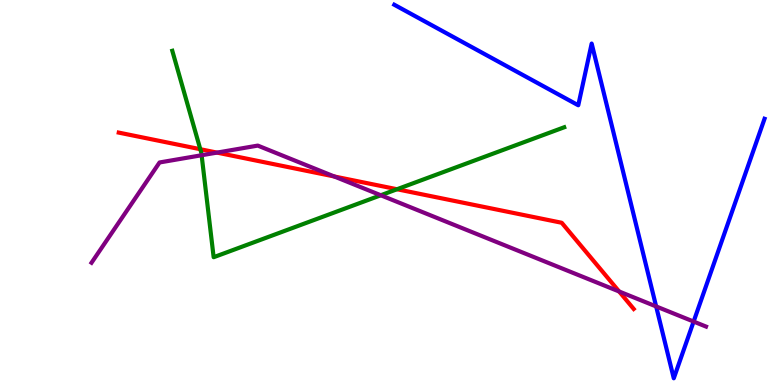[{'lines': ['blue', 'red'], 'intersections': []}, {'lines': ['green', 'red'], 'intersections': [{'x': 2.58, 'y': 6.12}, {'x': 5.12, 'y': 5.08}]}, {'lines': ['purple', 'red'], 'intersections': [{'x': 2.8, 'y': 6.04}, {'x': 4.31, 'y': 5.42}, {'x': 7.99, 'y': 2.43}]}, {'lines': ['blue', 'green'], 'intersections': []}, {'lines': ['blue', 'purple'], 'intersections': [{'x': 8.47, 'y': 2.04}, {'x': 8.95, 'y': 1.65}]}, {'lines': ['green', 'purple'], 'intersections': [{'x': 2.6, 'y': 5.97}, {'x': 4.91, 'y': 4.93}]}]